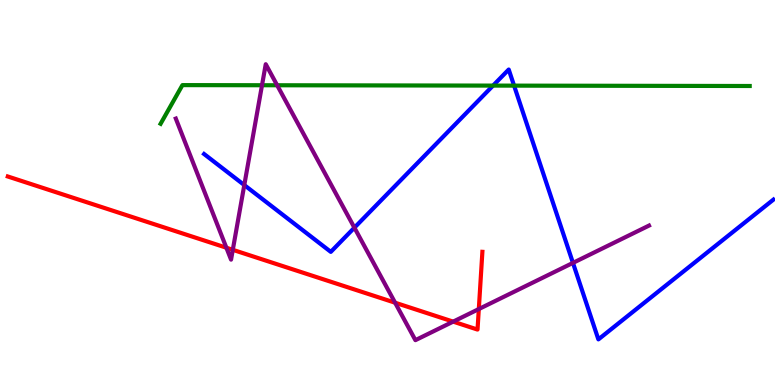[{'lines': ['blue', 'red'], 'intersections': []}, {'lines': ['green', 'red'], 'intersections': []}, {'lines': ['purple', 'red'], 'intersections': [{'x': 2.92, 'y': 3.57}, {'x': 3.0, 'y': 3.51}, {'x': 5.1, 'y': 2.14}, {'x': 5.85, 'y': 1.65}, {'x': 6.18, 'y': 1.97}]}, {'lines': ['blue', 'green'], 'intersections': [{'x': 6.36, 'y': 7.78}, {'x': 6.63, 'y': 7.78}]}, {'lines': ['blue', 'purple'], 'intersections': [{'x': 3.15, 'y': 5.19}, {'x': 4.57, 'y': 4.09}, {'x': 7.39, 'y': 3.17}]}, {'lines': ['green', 'purple'], 'intersections': [{'x': 3.38, 'y': 7.79}, {'x': 3.58, 'y': 7.79}]}]